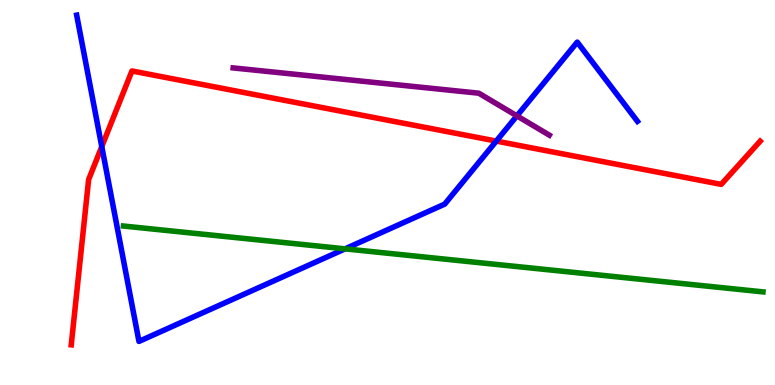[{'lines': ['blue', 'red'], 'intersections': [{'x': 1.31, 'y': 6.19}, {'x': 6.4, 'y': 6.34}]}, {'lines': ['green', 'red'], 'intersections': []}, {'lines': ['purple', 'red'], 'intersections': []}, {'lines': ['blue', 'green'], 'intersections': [{'x': 4.45, 'y': 3.54}]}, {'lines': ['blue', 'purple'], 'intersections': [{'x': 6.67, 'y': 6.99}]}, {'lines': ['green', 'purple'], 'intersections': []}]